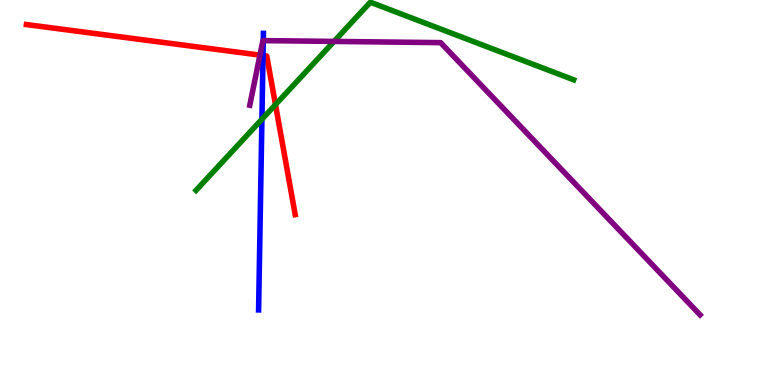[{'lines': ['blue', 'red'], 'intersections': [{'x': 3.39, 'y': 8.56}]}, {'lines': ['green', 'red'], 'intersections': [{'x': 3.55, 'y': 7.28}]}, {'lines': ['purple', 'red'], 'intersections': [{'x': 3.35, 'y': 8.57}]}, {'lines': ['blue', 'green'], 'intersections': [{'x': 3.38, 'y': 6.9}]}, {'lines': ['blue', 'purple'], 'intersections': [{'x': 3.4, 'y': 8.95}]}, {'lines': ['green', 'purple'], 'intersections': [{'x': 4.31, 'y': 8.92}]}]